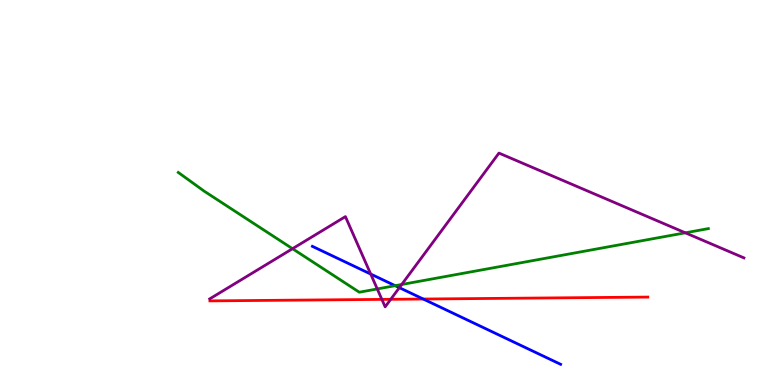[{'lines': ['blue', 'red'], 'intersections': [{'x': 5.46, 'y': 2.23}]}, {'lines': ['green', 'red'], 'intersections': []}, {'lines': ['purple', 'red'], 'intersections': [{'x': 4.93, 'y': 2.22}, {'x': 5.04, 'y': 2.23}]}, {'lines': ['blue', 'green'], 'intersections': [{'x': 5.1, 'y': 2.58}]}, {'lines': ['blue', 'purple'], 'intersections': [{'x': 4.78, 'y': 2.88}, {'x': 5.15, 'y': 2.53}]}, {'lines': ['green', 'purple'], 'intersections': [{'x': 3.77, 'y': 3.54}, {'x': 4.87, 'y': 2.49}, {'x': 5.18, 'y': 2.61}, {'x': 8.84, 'y': 3.95}]}]